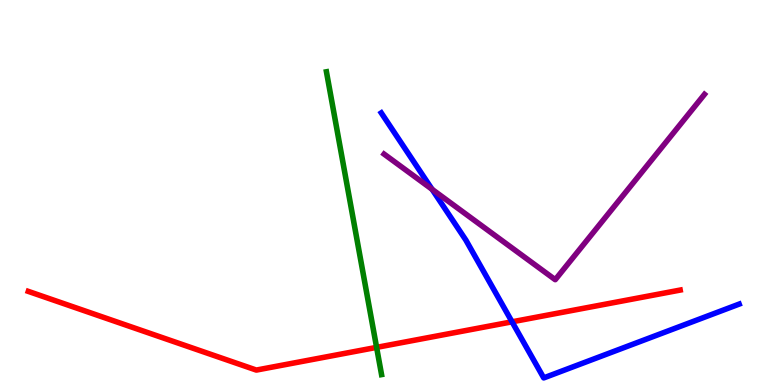[{'lines': ['blue', 'red'], 'intersections': [{'x': 6.61, 'y': 1.64}]}, {'lines': ['green', 'red'], 'intersections': [{'x': 4.86, 'y': 0.977}]}, {'lines': ['purple', 'red'], 'intersections': []}, {'lines': ['blue', 'green'], 'intersections': []}, {'lines': ['blue', 'purple'], 'intersections': [{'x': 5.58, 'y': 5.08}]}, {'lines': ['green', 'purple'], 'intersections': []}]